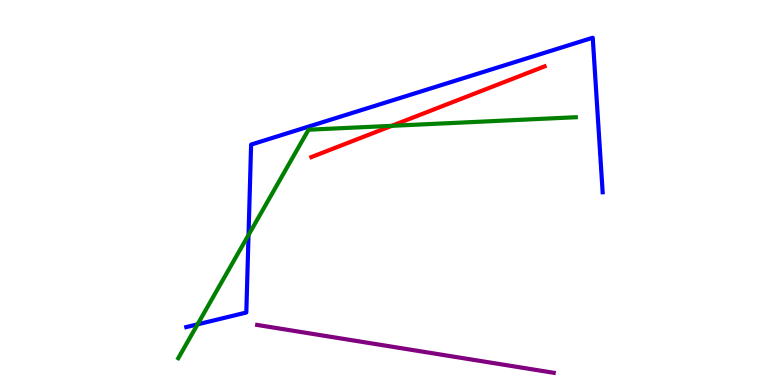[{'lines': ['blue', 'red'], 'intersections': []}, {'lines': ['green', 'red'], 'intersections': [{'x': 5.05, 'y': 6.73}]}, {'lines': ['purple', 'red'], 'intersections': []}, {'lines': ['blue', 'green'], 'intersections': [{'x': 2.55, 'y': 1.58}, {'x': 3.21, 'y': 3.9}]}, {'lines': ['blue', 'purple'], 'intersections': []}, {'lines': ['green', 'purple'], 'intersections': []}]